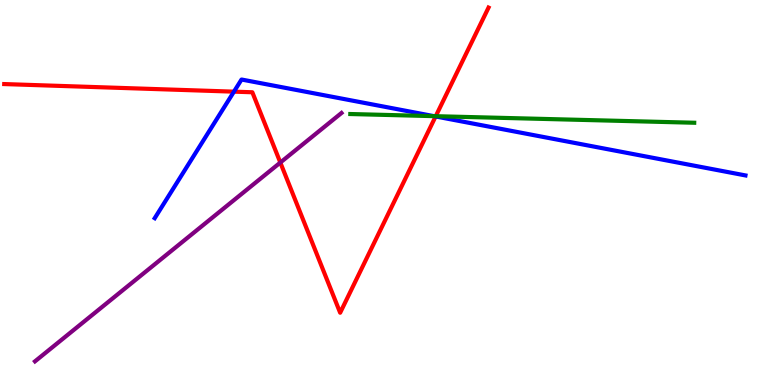[{'lines': ['blue', 'red'], 'intersections': [{'x': 3.02, 'y': 7.62}, {'x': 5.62, 'y': 6.98}]}, {'lines': ['green', 'red'], 'intersections': [{'x': 5.62, 'y': 6.98}]}, {'lines': ['purple', 'red'], 'intersections': [{'x': 3.62, 'y': 5.78}]}, {'lines': ['blue', 'green'], 'intersections': [{'x': 5.6, 'y': 6.98}]}, {'lines': ['blue', 'purple'], 'intersections': []}, {'lines': ['green', 'purple'], 'intersections': []}]